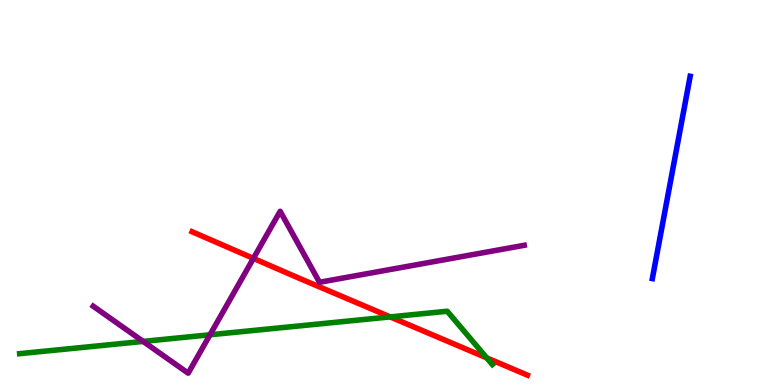[{'lines': ['blue', 'red'], 'intersections': []}, {'lines': ['green', 'red'], 'intersections': [{'x': 5.03, 'y': 1.77}, {'x': 6.28, 'y': 0.705}]}, {'lines': ['purple', 'red'], 'intersections': [{'x': 3.27, 'y': 3.29}]}, {'lines': ['blue', 'green'], 'intersections': []}, {'lines': ['blue', 'purple'], 'intersections': []}, {'lines': ['green', 'purple'], 'intersections': [{'x': 1.85, 'y': 1.13}, {'x': 2.71, 'y': 1.3}]}]